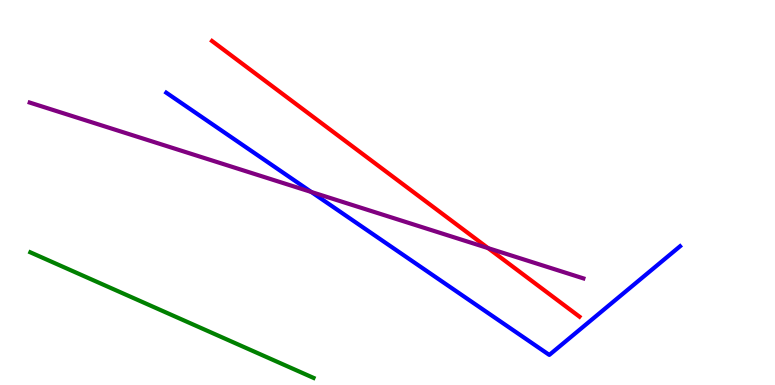[{'lines': ['blue', 'red'], 'intersections': []}, {'lines': ['green', 'red'], 'intersections': []}, {'lines': ['purple', 'red'], 'intersections': [{'x': 6.3, 'y': 3.56}]}, {'lines': ['blue', 'green'], 'intersections': []}, {'lines': ['blue', 'purple'], 'intersections': [{'x': 4.02, 'y': 5.01}]}, {'lines': ['green', 'purple'], 'intersections': []}]